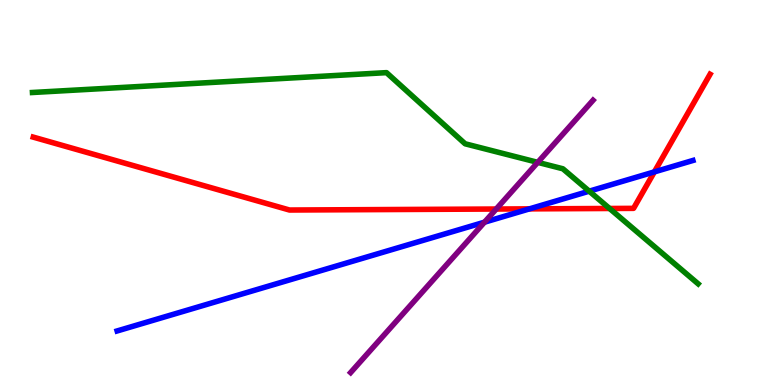[{'lines': ['blue', 'red'], 'intersections': [{'x': 6.83, 'y': 4.57}, {'x': 8.44, 'y': 5.54}]}, {'lines': ['green', 'red'], 'intersections': [{'x': 7.87, 'y': 4.58}]}, {'lines': ['purple', 'red'], 'intersections': [{'x': 6.4, 'y': 4.57}]}, {'lines': ['blue', 'green'], 'intersections': [{'x': 7.6, 'y': 5.03}]}, {'lines': ['blue', 'purple'], 'intersections': [{'x': 6.25, 'y': 4.23}]}, {'lines': ['green', 'purple'], 'intersections': [{'x': 6.94, 'y': 5.78}]}]